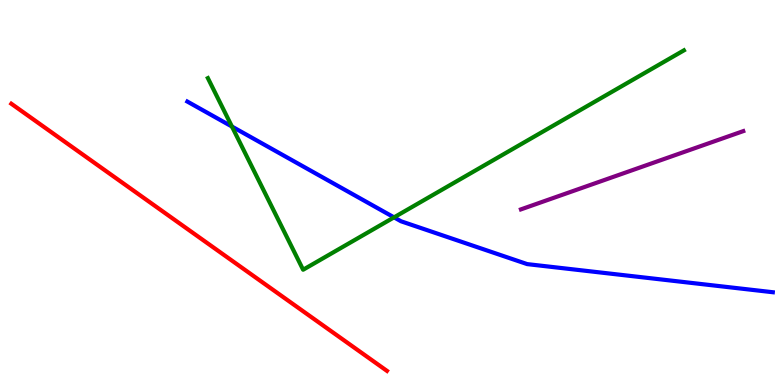[{'lines': ['blue', 'red'], 'intersections': []}, {'lines': ['green', 'red'], 'intersections': []}, {'lines': ['purple', 'red'], 'intersections': []}, {'lines': ['blue', 'green'], 'intersections': [{'x': 2.99, 'y': 6.71}, {'x': 5.08, 'y': 4.35}]}, {'lines': ['blue', 'purple'], 'intersections': []}, {'lines': ['green', 'purple'], 'intersections': []}]